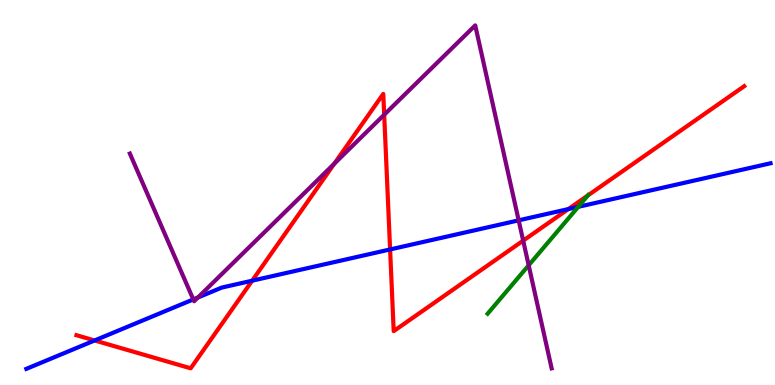[{'lines': ['blue', 'red'], 'intersections': [{'x': 1.22, 'y': 1.16}, {'x': 3.25, 'y': 2.71}, {'x': 5.03, 'y': 3.52}, {'x': 7.33, 'y': 4.57}]}, {'lines': ['green', 'red'], 'intersections': [{'x': 7.59, 'y': 4.92}]}, {'lines': ['purple', 'red'], 'intersections': [{'x': 4.31, 'y': 5.75}, {'x': 4.96, 'y': 7.02}, {'x': 6.75, 'y': 3.75}]}, {'lines': ['blue', 'green'], 'intersections': [{'x': 7.46, 'y': 4.63}]}, {'lines': ['blue', 'purple'], 'intersections': [{'x': 2.49, 'y': 2.22}, {'x': 2.55, 'y': 2.27}, {'x': 6.69, 'y': 4.28}]}, {'lines': ['green', 'purple'], 'intersections': [{'x': 6.82, 'y': 3.11}]}]